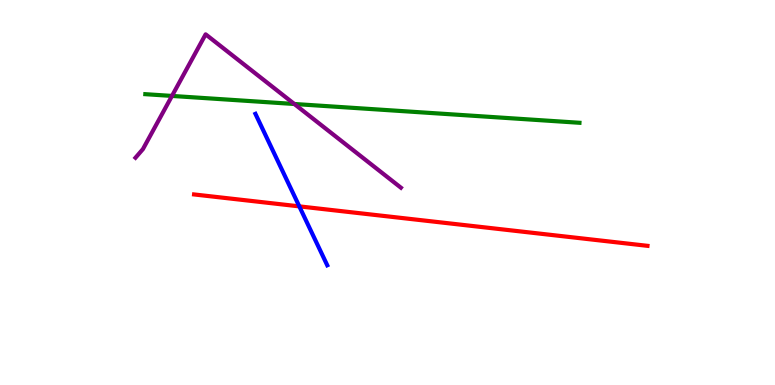[{'lines': ['blue', 'red'], 'intersections': [{'x': 3.86, 'y': 4.64}]}, {'lines': ['green', 'red'], 'intersections': []}, {'lines': ['purple', 'red'], 'intersections': []}, {'lines': ['blue', 'green'], 'intersections': []}, {'lines': ['blue', 'purple'], 'intersections': []}, {'lines': ['green', 'purple'], 'intersections': [{'x': 2.22, 'y': 7.51}, {'x': 3.8, 'y': 7.3}]}]